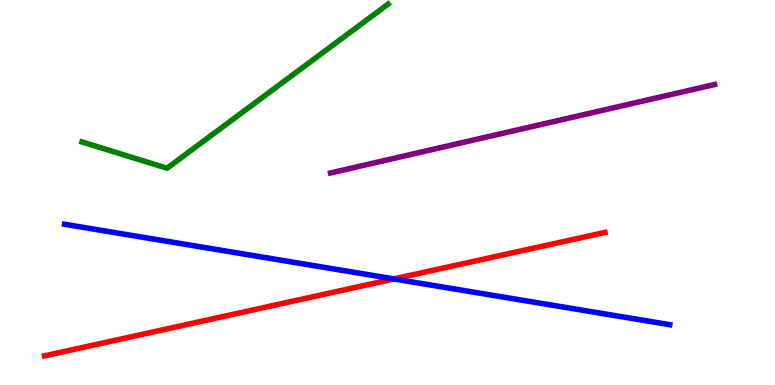[{'lines': ['blue', 'red'], 'intersections': [{'x': 5.08, 'y': 2.76}]}, {'lines': ['green', 'red'], 'intersections': []}, {'lines': ['purple', 'red'], 'intersections': []}, {'lines': ['blue', 'green'], 'intersections': []}, {'lines': ['blue', 'purple'], 'intersections': []}, {'lines': ['green', 'purple'], 'intersections': []}]